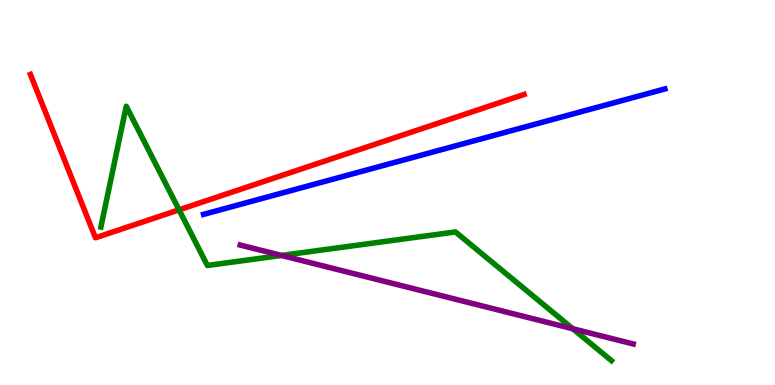[{'lines': ['blue', 'red'], 'intersections': []}, {'lines': ['green', 'red'], 'intersections': [{'x': 2.31, 'y': 4.55}]}, {'lines': ['purple', 'red'], 'intersections': []}, {'lines': ['blue', 'green'], 'intersections': []}, {'lines': ['blue', 'purple'], 'intersections': []}, {'lines': ['green', 'purple'], 'intersections': [{'x': 3.63, 'y': 3.36}, {'x': 7.39, 'y': 1.46}]}]